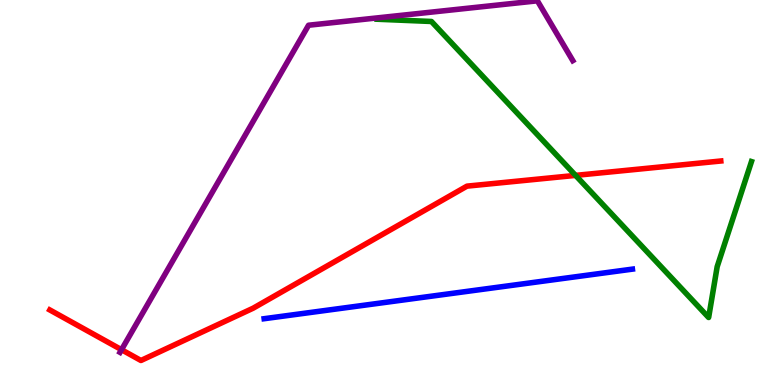[{'lines': ['blue', 'red'], 'intersections': []}, {'lines': ['green', 'red'], 'intersections': [{'x': 7.43, 'y': 5.44}]}, {'lines': ['purple', 'red'], 'intersections': [{'x': 1.57, 'y': 0.917}]}, {'lines': ['blue', 'green'], 'intersections': []}, {'lines': ['blue', 'purple'], 'intersections': []}, {'lines': ['green', 'purple'], 'intersections': []}]